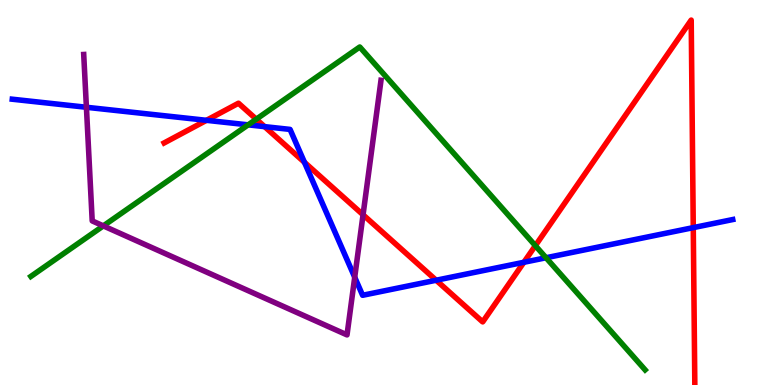[{'lines': ['blue', 'red'], 'intersections': [{'x': 2.66, 'y': 6.87}, {'x': 3.41, 'y': 6.71}, {'x': 3.93, 'y': 5.78}, {'x': 5.63, 'y': 2.72}, {'x': 6.76, 'y': 3.19}, {'x': 8.95, 'y': 4.09}]}, {'lines': ['green', 'red'], 'intersections': [{'x': 3.31, 'y': 6.9}, {'x': 6.91, 'y': 3.62}]}, {'lines': ['purple', 'red'], 'intersections': [{'x': 4.68, 'y': 4.42}]}, {'lines': ['blue', 'green'], 'intersections': [{'x': 3.2, 'y': 6.76}, {'x': 7.05, 'y': 3.31}]}, {'lines': ['blue', 'purple'], 'intersections': [{'x': 1.11, 'y': 7.21}, {'x': 4.58, 'y': 2.8}]}, {'lines': ['green', 'purple'], 'intersections': [{'x': 1.33, 'y': 4.13}]}]